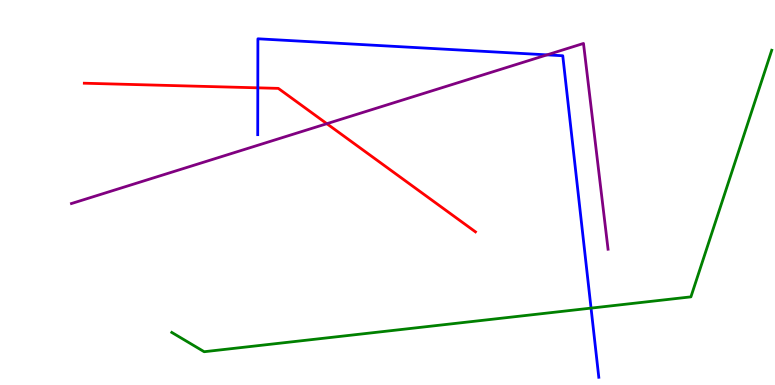[{'lines': ['blue', 'red'], 'intersections': [{'x': 3.33, 'y': 7.72}]}, {'lines': ['green', 'red'], 'intersections': []}, {'lines': ['purple', 'red'], 'intersections': [{'x': 4.22, 'y': 6.79}]}, {'lines': ['blue', 'green'], 'intersections': [{'x': 7.63, 'y': 2.0}]}, {'lines': ['blue', 'purple'], 'intersections': [{'x': 7.06, 'y': 8.57}]}, {'lines': ['green', 'purple'], 'intersections': []}]